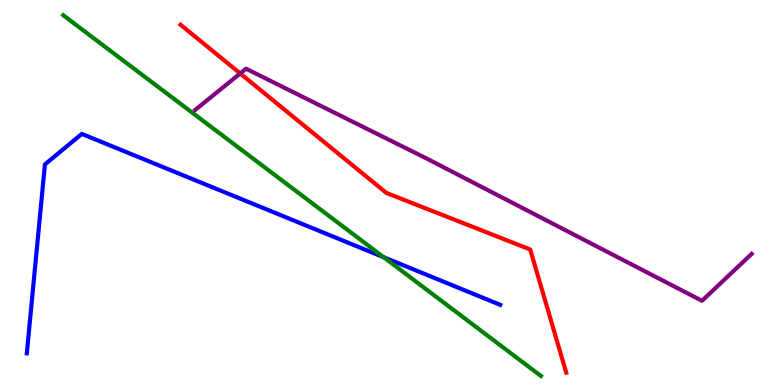[{'lines': ['blue', 'red'], 'intersections': []}, {'lines': ['green', 'red'], 'intersections': []}, {'lines': ['purple', 'red'], 'intersections': [{'x': 3.1, 'y': 8.09}]}, {'lines': ['blue', 'green'], 'intersections': [{'x': 4.95, 'y': 3.32}]}, {'lines': ['blue', 'purple'], 'intersections': []}, {'lines': ['green', 'purple'], 'intersections': []}]